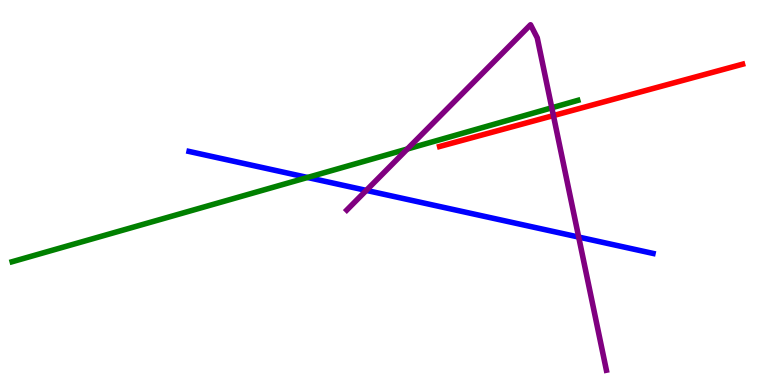[{'lines': ['blue', 'red'], 'intersections': []}, {'lines': ['green', 'red'], 'intersections': []}, {'lines': ['purple', 'red'], 'intersections': [{'x': 7.14, 'y': 7.0}]}, {'lines': ['blue', 'green'], 'intersections': [{'x': 3.97, 'y': 5.39}]}, {'lines': ['blue', 'purple'], 'intersections': [{'x': 4.73, 'y': 5.05}, {'x': 7.47, 'y': 3.84}]}, {'lines': ['green', 'purple'], 'intersections': [{'x': 5.26, 'y': 6.13}, {'x': 7.12, 'y': 7.2}]}]